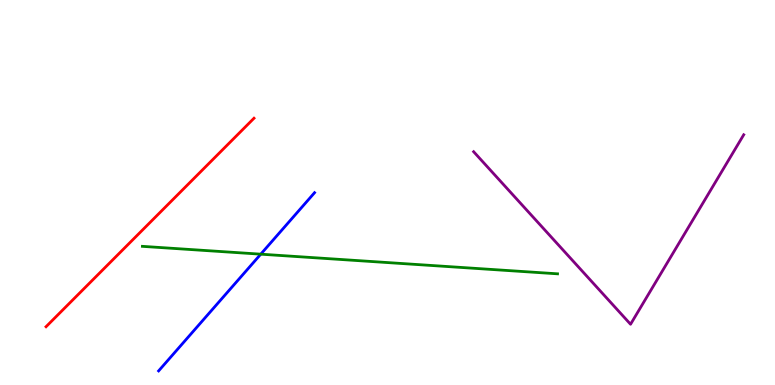[{'lines': ['blue', 'red'], 'intersections': []}, {'lines': ['green', 'red'], 'intersections': []}, {'lines': ['purple', 'red'], 'intersections': []}, {'lines': ['blue', 'green'], 'intersections': [{'x': 3.36, 'y': 3.4}]}, {'lines': ['blue', 'purple'], 'intersections': []}, {'lines': ['green', 'purple'], 'intersections': []}]